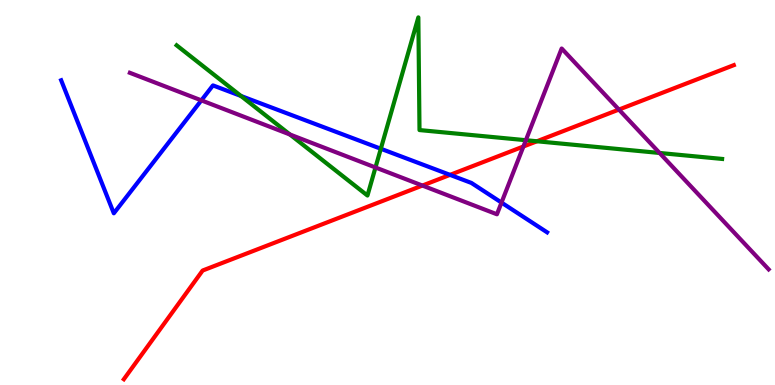[{'lines': ['blue', 'red'], 'intersections': [{'x': 5.81, 'y': 5.46}]}, {'lines': ['green', 'red'], 'intersections': [{'x': 6.93, 'y': 6.33}]}, {'lines': ['purple', 'red'], 'intersections': [{'x': 5.45, 'y': 5.18}, {'x': 6.75, 'y': 6.19}, {'x': 7.99, 'y': 7.15}]}, {'lines': ['blue', 'green'], 'intersections': [{'x': 3.11, 'y': 7.51}, {'x': 4.91, 'y': 6.14}]}, {'lines': ['blue', 'purple'], 'intersections': [{'x': 2.6, 'y': 7.39}, {'x': 6.47, 'y': 4.74}]}, {'lines': ['green', 'purple'], 'intersections': [{'x': 3.74, 'y': 6.51}, {'x': 4.84, 'y': 5.65}, {'x': 6.79, 'y': 6.36}, {'x': 8.51, 'y': 6.03}]}]